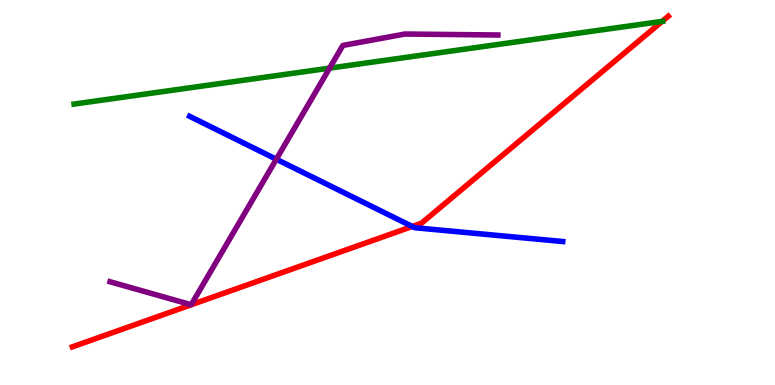[{'lines': ['blue', 'red'], 'intersections': [{'x': 5.32, 'y': 4.12}]}, {'lines': ['green', 'red'], 'intersections': [{'x': 8.54, 'y': 9.44}]}, {'lines': ['purple', 'red'], 'intersections': []}, {'lines': ['blue', 'green'], 'intersections': []}, {'lines': ['blue', 'purple'], 'intersections': [{'x': 3.57, 'y': 5.86}]}, {'lines': ['green', 'purple'], 'intersections': [{'x': 4.25, 'y': 8.23}]}]